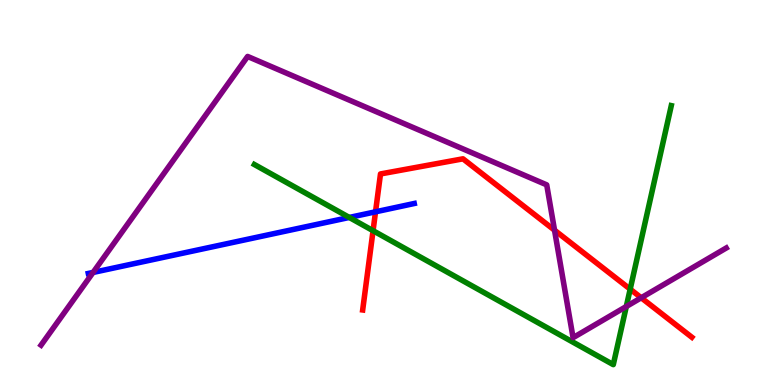[{'lines': ['blue', 'red'], 'intersections': [{'x': 4.85, 'y': 4.5}]}, {'lines': ['green', 'red'], 'intersections': [{'x': 4.81, 'y': 4.01}, {'x': 8.13, 'y': 2.49}]}, {'lines': ['purple', 'red'], 'intersections': [{'x': 7.16, 'y': 4.02}, {'x': 8.27, 'y': 2.27}]}, {'lines': ['blue', 'green'], 'intersections': [{'x': 4.51, 'y': 4.35}]}, {'lines': ['blue', 'purple'], 'intersections': [{'x': 1.2, 'y': 2.92}]}, {'lines': ['green', 'purple'], 'intersections': [{'x': 8.08, 'y': 2.04}]}]